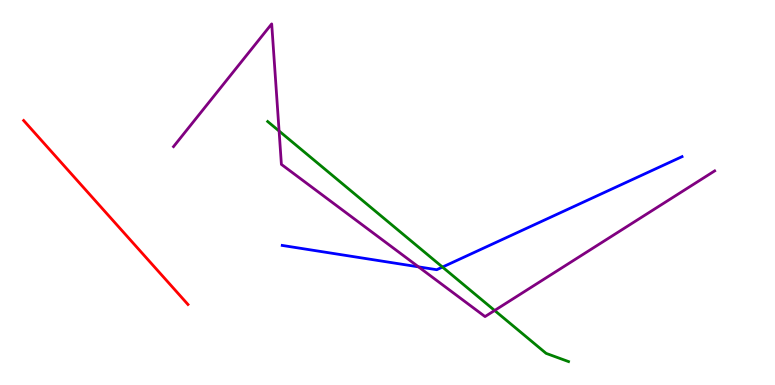[{'lines': ['blue', 'red'], 'intersections': []}, {'lines': ['green', 'red'], 'intersections': []}, {'lines': ['purple', 'red'], 'intersections': []}, {'lines': ['blue', 'green'], 'intersections': [{'x': 5.71, 'y': 3.06}]}, {'lines': ['blue', 'purple'], 'intersections': [{'x': 5.4, 'y': 3.07}]}, {'lines': ['green', 'purple'], 'intersections': [{'x': 3.6, 'y': 6.6}, {'x': 6.38, 'y': 1.94}]}]